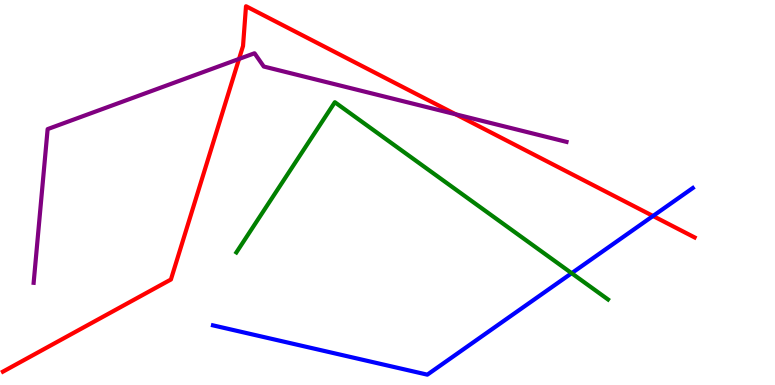[{'lines': ['blue', 'red'], 'intersections': [{'x': 8.43, 'y': 4.39}]}, {'lines': ['green', 'red'], 'intersections': []}, {'lines': ['purple', 'red'], 'intersections': [{'x': 3.08, 'y': 8.47}, {'x': 5.88, 'y': 7.03}]}, {'lines': ['blue', 'green'], 'intersections': [{'x': 7.38, 'y': 2.9}]}, {'lines': ['blue', 'purple'], 'intersections': []}, {'lines': ['green', 'purple'], 'intersections': []}]